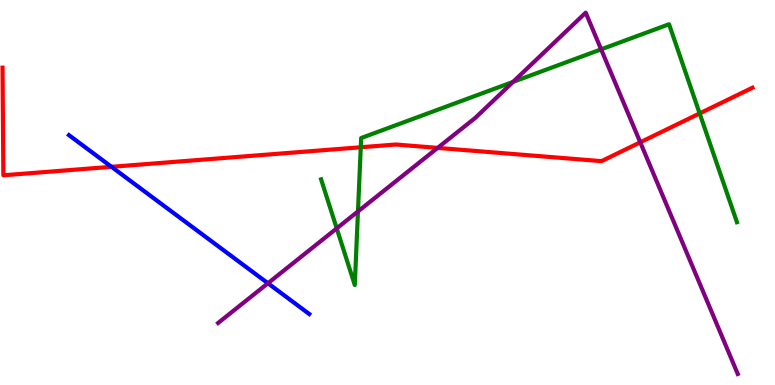[{'lines': ['blue', 'red'], 'intersections': [{'x': 1.44, 'y': 5.67}]}, {'lines': ['green', 'red'], 'intersections': [{'x': 4.66, 'y': 6.18}, {'x': 9.03, 'y': 7.05}]}, {'lines': ['purple', 'red'], 'intersections': [{'x': 5.65, 'y': 6.16}, {'x': 8.26, 'y': 6.3}]}, {'lines': ['blue', 'green'], 'intersections': []}, {'lines': ['blue', 'purple'], 'intersections': [{'x': 3.46, 'y': 2.64}]}, {'lines': ['green', 'purple'], 'intersections': [{'x': 4.34, 'y': 4.07}, {'x': 4.62, 'y': 4.51}, {'x': 6.62, 'y': 7.87}, {'x': 7.76, 'y': 8.72}]}]